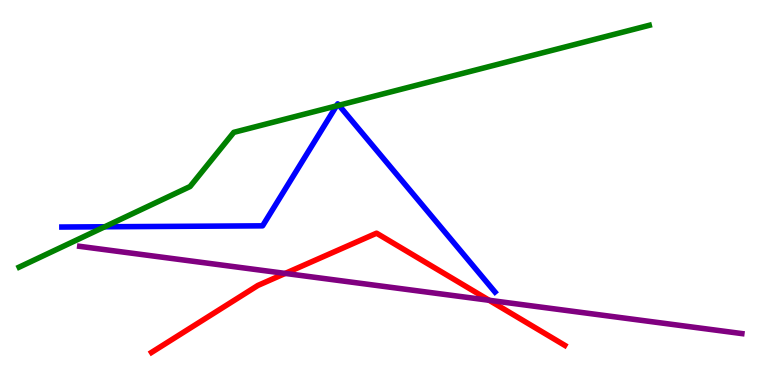[{'lines': ['blue', 'red'], 'intersections': []}, {'lines': ['green', 'red'], 'intersections': []}, {'lines': ['purple', 'red'], 'intersections': [{'x': 3.68, 'y': 2.9}, {'x': 6.31, 'y': 2.2}]}, {'lines': ['blue', 'green'], 'intersections': [{'x': 1.35, 'y': 4.11}, {'x': 4.34, 'y': 7.25}, {'x': 4.37, 'y': 7.27}]}, {'lines': ['blue', 'purple'], 'intersections': []}, {'lines': ['green', 'purple'], 'intersections': []}]